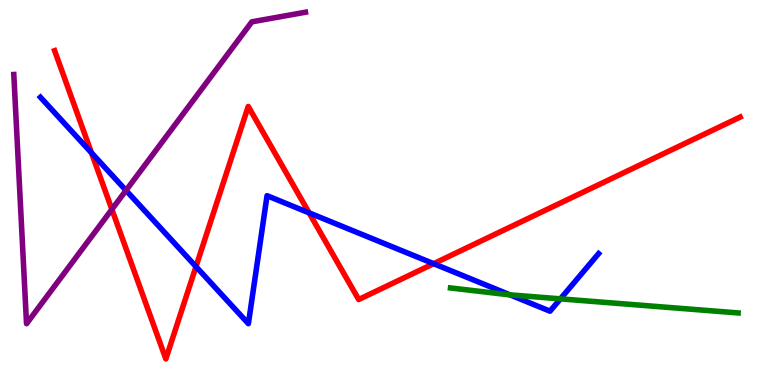[{'lines': ['blue', 'red'], 'intersections': [{'x': 1.18, 'y': 6.03}, {'x': 2.53, 'y': 3.08}, {'x': 3.99, 'y': 4.47}, {'x': 5.6, 'y': 3.15}]}, {'lines': ['green', 'red'], 'intersections': []}, {'lines': ['purple', 'red'], 'intersections': [{'x': 1.44, 'y': 4.56}]}, {'lines': ['blue', 'green'], 'intersections': [{'x': 6.58, 'y': 2.34}, {'x': 7.23, 'y': 2.24}]}, {'lines': ['blue', 'purple'], 'intersections': [{'x': 1.63, 'y': 5.05}]}, {'lines': ['green', 'purple'], 'intersections': []}]